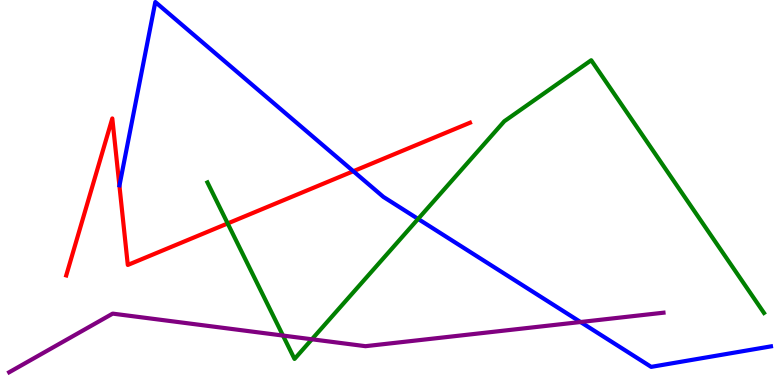[{'lines': ['blue', 'red'], 'intersections': [{'x': 4.56, 'y': 5.55}]}, {'lines': ['green', 'red'], 'intersections': [{'x': 2.94, 'y': 4.2}]}, {'lines': ['purple', 'red'], 'intersections': []}, {'lines': ['blue', 'green'], 'intersections': [{'x': 5.39, 'y': 4.31}]}, {'lines': ['blue', 'purple'], 'intersections': [{'x': 7.49, 'y': 1.64}]}, {'lines': ['green', 'purple'], 'intersections': [{'x': 3.65, 'y': 1.28}, {'x': 4.02, 'y': 1.19}]}]